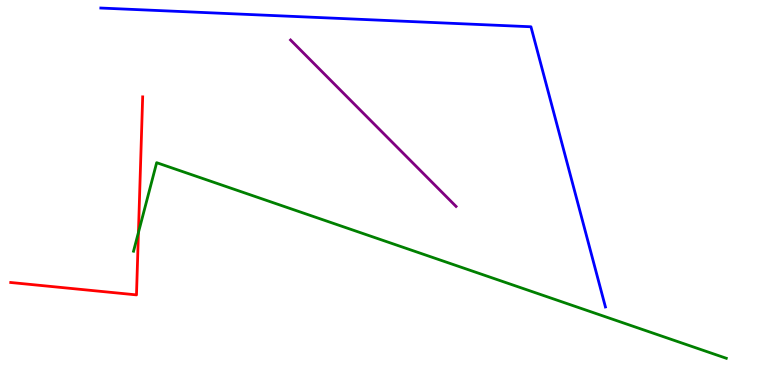[{'lines': ['blue', 'red'], 'intersections': []}, {'lines': ['green', 'red'], 'intersections': [{'x': 1.79, 'y': 3.96}]}, {'lines': ['purple', 'red'], 'intersections': []}, {'lines': ['blue', 'green'], 'intersections': []}, {'lines': ['blue', 'purple'], 'intersections': []}, {'lines': ['green', 'purple'], 'intersections': []}]